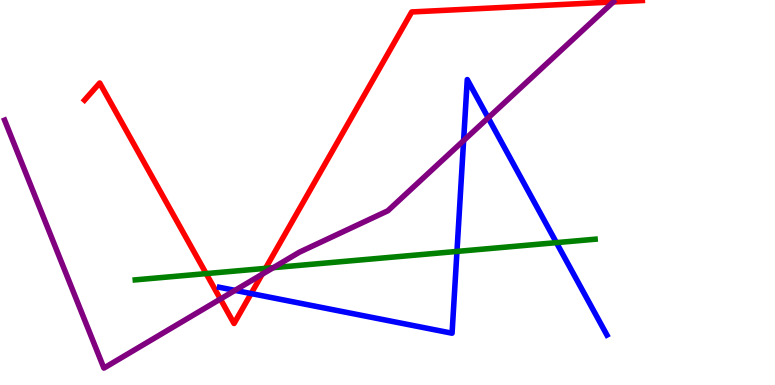[{'lines': ['blue', 'red'], 'intersections': [{'x': 3.24, 'y': 2.38}]}, {'lines': ['green', 'red'], 'intersections': [{'x': 2.66, 'y': 2.89}, {'x': 3.43, 'y': 3.03}]}, {'lines': ['purple', 'red'], 'intersections': [{'x': 2.84, 'y': 2.23}, {'x': 3.38, 'y': 2.88}, {'x': 7.91, 'y': 9.95}]}, {'lines': ['blue', 'green'], 'intersections': [{'x': 5.9, 'y': 3.47}, {'x': 7.18, 'y': 3.7}]}, {'lines': ['blue', 'purple'], 'intersections': [{'x': 3.03, 'y': 2.46}, {'x': 5.98, 'y': 6.35}, {'x': 6.3, 'y': 6.94}]}, {'lines': ['green', 'purple'], 'intersections': [{'x': 3.53, 'y': 3.05}]}]